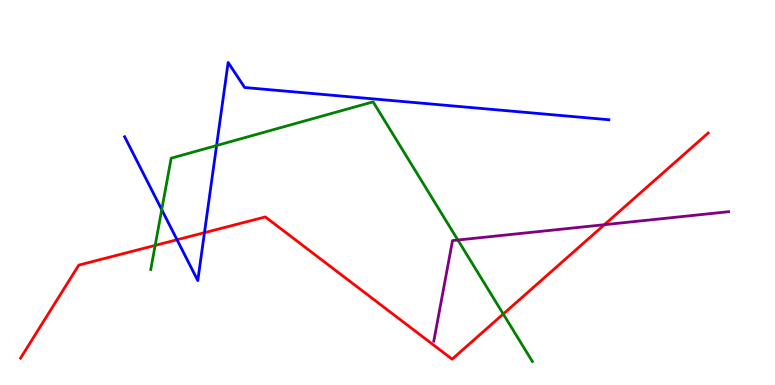[{'lines': ['blue', 'red'], 'intersections': [{'x': 2.28, 'y': 3.77}, {'x': 2.64, 'y': 3.96}]}, {'lines': ['green', 'red'], 'intersections': [{'x': 2.0, 'y': 3.63}, {'x': 6.49, 'y': 1.84}]}, {'lines': ['purple', 'red'], 'intersections': [{'x': 7.8, 'y': 4.16}]}, {'lines': ['blue', 'green'], 'intersections': [{'x': 2.09, 'y': 4.55}, {'x': 2.79, 'y': 6.22}]}, {'lines': ['blue', 'purple'], 'intersections': []}, {'lines': ['green', 'purple'], 'intersections': [{'x': 5.91, 'y': 3.77}]}]